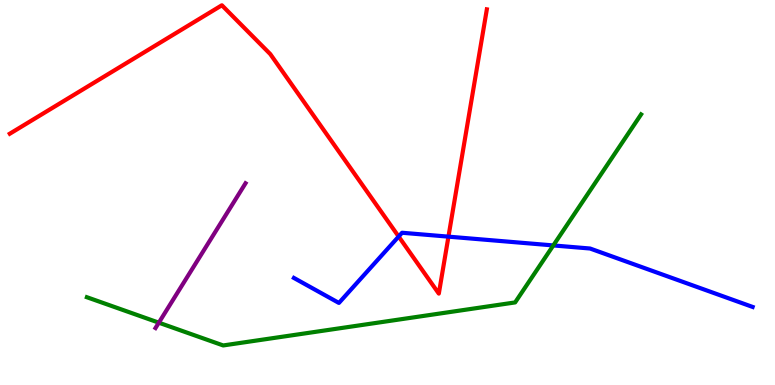[{'lines': ['blue', 'red'], 'intersections': [{'x': 5.14, 'y': 3.86}, {'x': 5.79, 'y': 3.85}]}, {'lines': ['green', 'red'], 'intersections': []}, {'lines': ['purple', 'red'], 'intersections': []}, {'lines': ['blue', 'green'], 'intersections': [{'x': 7.14, 'y': 3.63}]}, {'lines': ['blue', 'purple'], 'intersections': []}, {'lines': ['green', 'purple'], 'intersections': [{'x': 2.05, 'y': 1.62}]}]